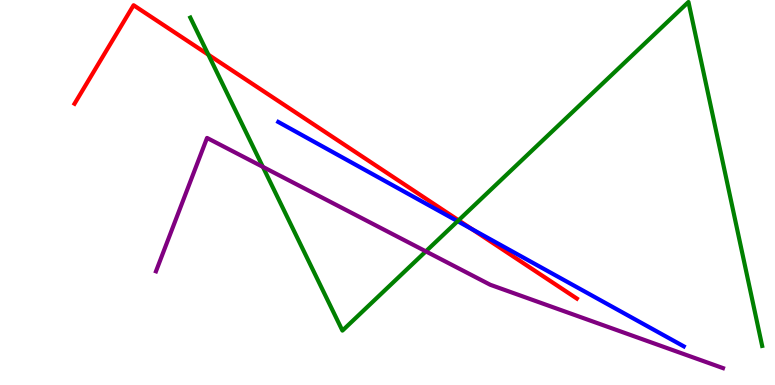[{'lines': ['blue', 'red'], 'intersections': [{'x': 6.09, 'y': 4.05}]}, {'lines': ['green', 'red'], 'intersections': [{'x': 2.69, 'y': 8.58}, {'x': 5.92, 'y': 4.28}]}, {'lines': ['purple', 'red'], 'intersections': []}, {'lines': ['blue', 'green'], 'intersections': [{'x': 5.9, 'y': 4.25}]}, {'lines': ['blue', 'purple'], 'intersections': []}, {'lines': ['green', 'purple'], 'intersections': [{'x': 3.39, 'y': 5.67}, {'x': 5.49, 'y': 3.47}]}]